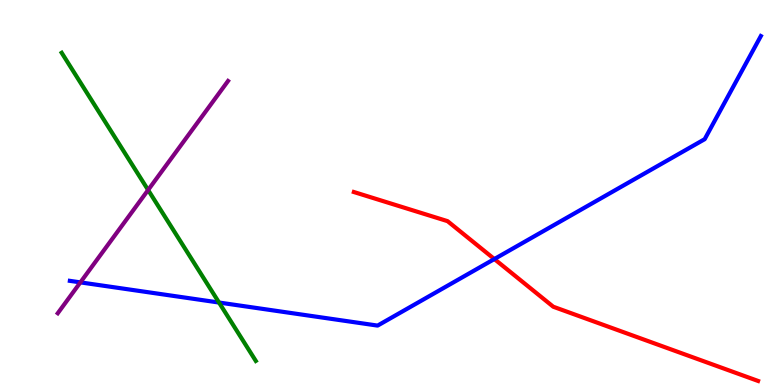[{'lines': ['blue', 'red'], 'intersections': [{'x': 6.38, 'y': 3.27}]}, {'lines': ['green', 'red'], 'intersections': []}, {'lines': ['purple', 'red'], 'intersections': []}, {'lines': ['blue', 'green'], 'intersections': [{'x': 2.83, 'y': 2.14}]}, {'lines': ['blue', 'purple'], 'intersections': [{'x': 1.04, 'y': 2.67}]}, {'lines': ['green', 'purple'], 'intersections': [{'x': 1.91, 'y': 5.06}]}]